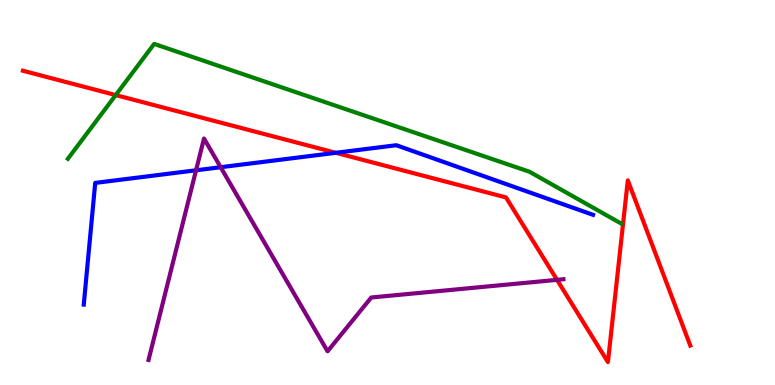[{'lines': ['blue', 'red'], 'intersections': [{'x': 4.33, 'y': 6.03}]}, {'lines': ['green', 'red'], 'intersections': [{'x': 1.49, 'y': 7.53}]}, {'lines': ['purple', 'red'], 'intersections': [{'x': 7.19, 'y': 2.73}]}, {'lines': ['blue', 'green'], 'intersections': []}, {'lines': ['blue', 'purple'], 'intersections': [{'x': 2.53, 'y': 5.58}, {'x': 2.85, 'y': 5.66}]}, {'lines': ['green', 'purple'], 'intersections': []}]